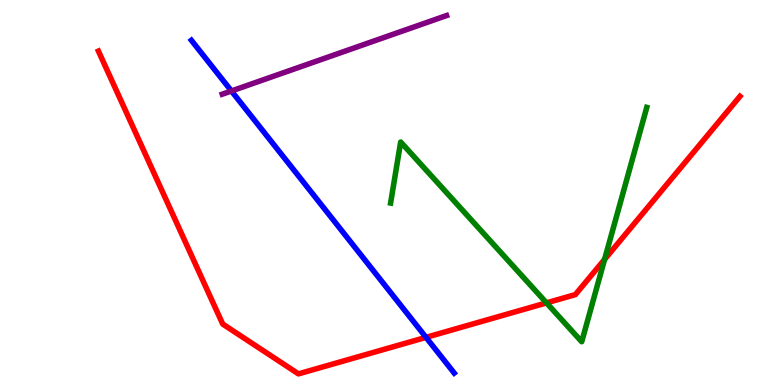[{'lines': ['blue', 'red'], 'intersections': [{'x': 5.5, 'y': 1.24}]}, {'lines': ['green', 'red'], 'intersections': [{'x': 7.05, 'y': 2.13}, {'x': 7.8, 'y': 3.26}]}, {'lines': ['purple', 'red'], 'intersections': []}, {'lines': ['blue', 'green'], 'intersections': []}, {'lines': ['blue', 'purple'], 'intersections': [{'x': 2.99, 'y': 7.64}]}, {'lines': ['green', 'purple'], 'intersections': []}]